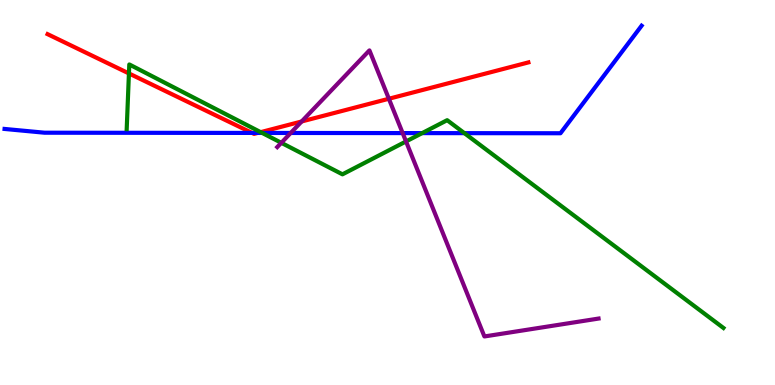[{'lines': ['blue', 'red'], 'intersections': [{'x': 3.25, 'y': 6.55}, {'x': 3.32, 'y': 6.55}]}, {'lines': ['green', 'red'], 'intersections': [{'x': 1.66, 'y': 8.09}, {'x': 3.36, 'y': 6.57}]}, {'lines': ['purple', 'red'], 'intersections': [{'x': 3.89, 'y': 6.84}, {'x': 5.02, 'y': 7.44}]}, {'lines': ['blue', 'green'], 'intersections': [{'x': 3.38, 'y': 6.55}, {'x': 5.45, 'y': 6.54}, {'x': 5.99, 'y': 6.54}]}, {'lines': ['blue', 'purple'], 'intersections': [{'x': 3.75, 'y': 6.55}, {'x': 5.2, 'y': 6.54}]}, {'lines': ['green', 'purple'], 'intersections': [{'x': 3.63, 'y': 6.29}, {'x': 5.24, 'y': 6.33}]}]